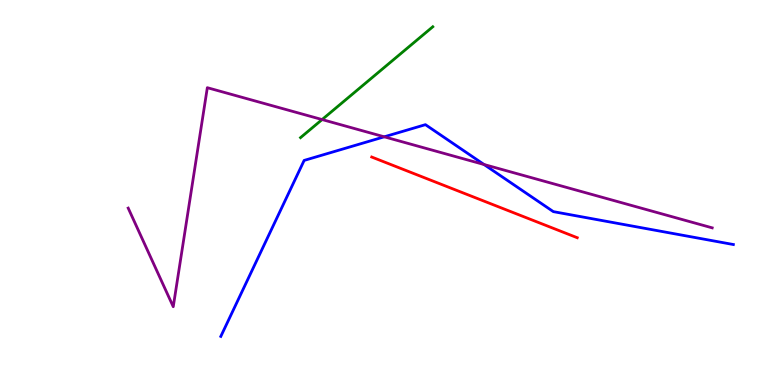[{'lines': ['blue', 'red'], 'intersections': []}, {'lines': ['green', 'red'], 'intersections': []}, {'lines': ['purple', 'red'], 'intersections': []}, {'lines': ['blue', 'green'], 'intersections': []}, {'lines': ['blue', 'purple'], 'intersections': [{'x': 4.96, 'y': 6.45}, {'x': 6.25, 'y': 5.73}]}, {'lines': ['green', 'purple'], 'intersections': [{'x': 4.16, 'y': 6.89}]}]